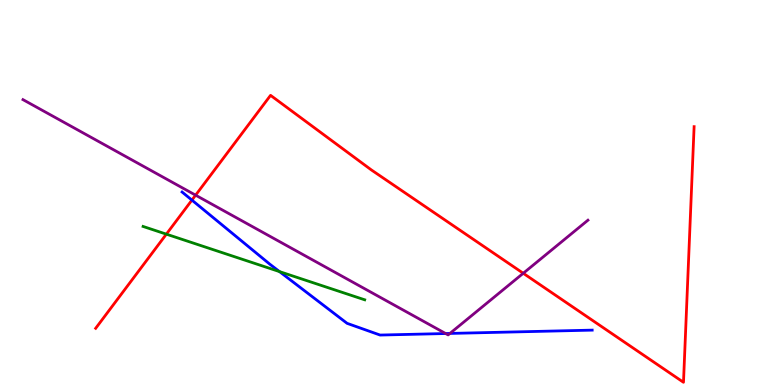[{'lines': ['blue', 'red'], 'intersections': [{'x': 2.48, 'y': 4.8}]}, {'lines': ['green', 'red'], 'intersections': [{'x': 2.15, 'y': 3.92}]}, {'lines': ['purple', 'red'], 'intersections': [{'x': 2.52, 'y': 4.93}, {'x': 6.75, 'y': 2.9}]}, {'lines': ['blue', 'green'], 'intersections': [{'x': 3.61, 'y': 2.95}]}, {'lines': ['blue', 'purple'], 'intersections': [{'x': 5.75, 'y': 1.34}, {'x': 5.81, 'y': 1.34}]}, {'lines': ['green', 'purple'], 'intersections': []}]